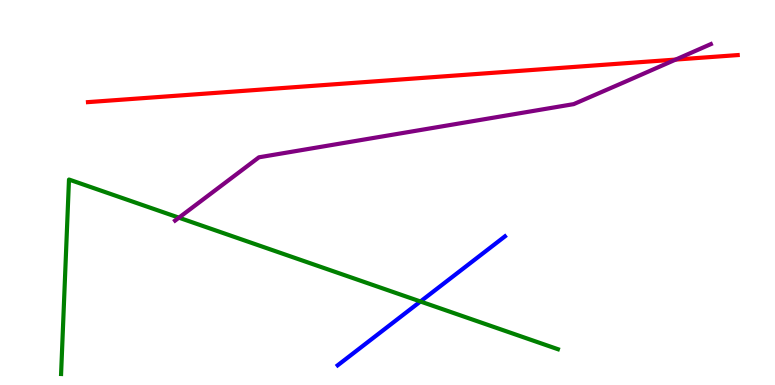[{'lines': ['blue', 'red'], 'intersections': []}, {'lines': ['green', 'red'], 'intersections': []}, {'lines': ['purple', 'red'], 'intersections': [{'x': 8.72, 'y': 8.45}]}, {'lines': ['blue', 'green'], 'intersections': [{'x': 5.43, 'y': 2.17}]}, {'lines': ['blue', 'purple'], 'intersections': []}, {'lines': ['green', 'purple'], 'intersections': [{'x': 2.31, 'y': 4.35}]}]